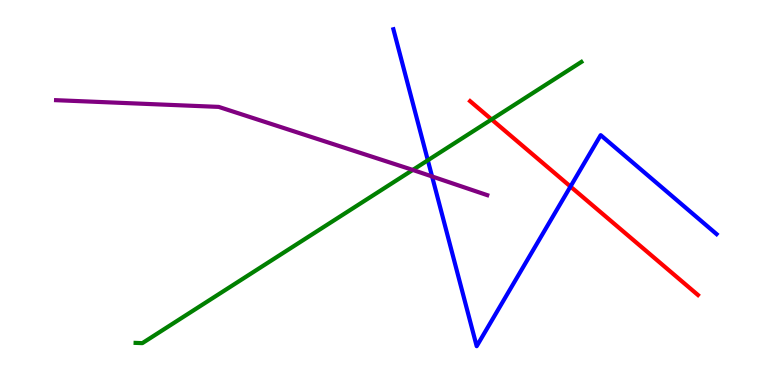[{'lines': ['blue', 'red'], 'intersections': [{'x': 7.36, 'y': 5.15}]}, {'lines': ['green', 'red'], 'intersections': [{'x': 6.34, 'y': 6.9}]}, {'lines': ['purple', 'red'], 'intersections': []}, {'lines': ['blue', 'green'], 'intersections': [{'x': 5.52, 'y': 5.84}]}, {'lines': ['blue', 'purple'], 'intersections': [{'x': 5.58, 'y': 5.42}]}, {'lines': ['green', 'purple'], 'intersections': [{'x': 5.33, 'y': 5.59}]}]